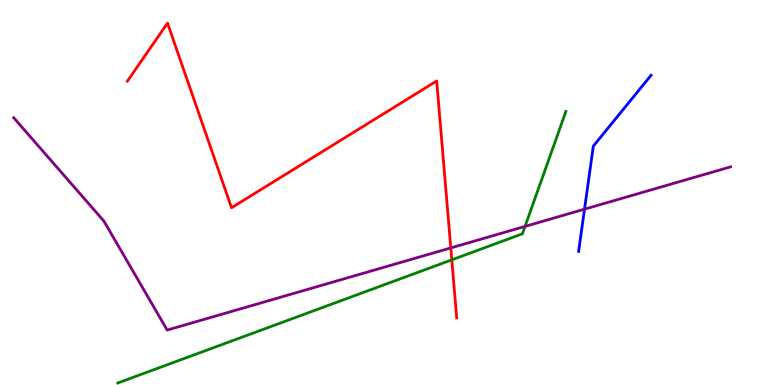[{'lines': ['blue', 'red'], 'intersections': []}, {'lines': ['green', 'red'], 'intersections': [{'x': 5.83, 'y': 3.25}]}, {'lines': ['purple', 'red'], 'intersections': [{'x': 5.82, 'y': 3.56}]}, {'lines': ['blue', 'green'], 'intersections': []}, {'lines': ['blue', 'purple'], 'intersections': [{'x': 7.54, 'y': 4.57}]}, {'lines': ['green', 'purple'], 'intersections': [{'x': 6.77, 'y': 4.12}]}]